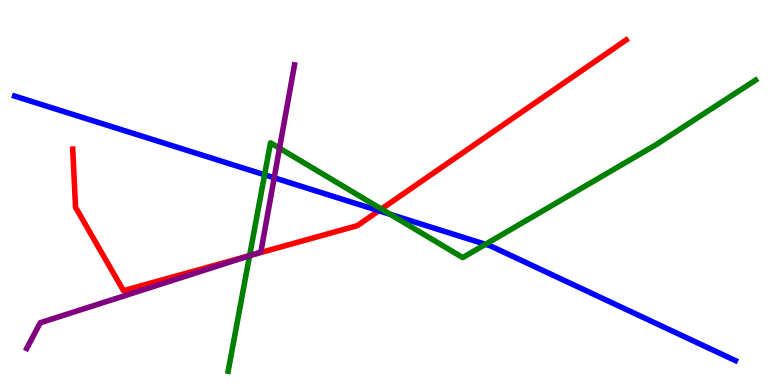[{'lines': ['blue', 'red'], 'intersections': [{'x': 4.89, 'y': 4.53}]}, {'lines': ['green', 'red'], 'intersections': [{'x': 3.22, 'y': 3.36}, {'x': 4.92, 'y': 4.57}]}, {'lines': ['purple', 'red'], 'intersections': [{'x': 3.25, 'y': 3.37}]}, {'lines': ['blue', 'green'], 'intersections': [{'x': 3.41, 'y': 5.46}, {'x': 5.04, 'y': 4.43}, {'x': 6.26, 'y': 3.65}]}, {'lines': ['blue', 'purple'], 'intersections': [{'x': 3.54, 'y': 5.38}]}, {'lines': ['green', 'purple'], 'intersections': [{'x': 3.22, 'y': 3.36}, {'x': 3.61, 'y': 6.15}]}]